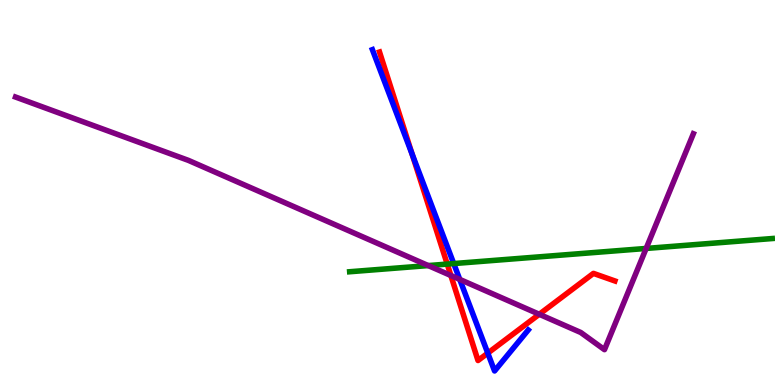[{'lines': ['blue', 'red'], 'intersections': [{'x': 5.32, 'y': 5.99}, {'x': 6.29, 'y': 0.828}]}, {'lines': ['green', 'red'], 'intersections': [{'x': 5.77, 'y': 3.14}]}, {'lines': ['purple', 'red'], 'intersections': [{'x': 5.82, 'y': 2.84}, {'x': 6.96, 'y': 1.84}]}, {'lines': ['blue', 'green'], 'intersections': [{'x': 5.85, 'y': 3.15}]}, {'lines': ['blue', 'purple'], 'intersections': [{'x': 5.93, 'y': 2.74}]}, {'lines': ['green', 'purple'], 'intersections': [{'x': 5.53, 'y': 3.1}, {'x': 8.34, 'y': 3.55}]}]